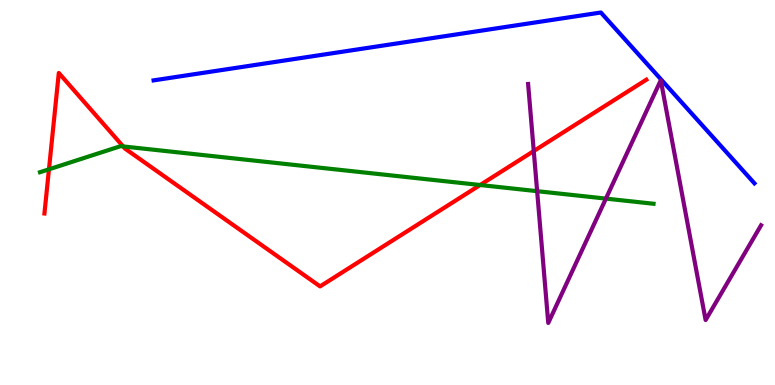[{'lines': ['blue', 'red'], 'intersections': []}, {'lines': ['green', 'red'], 'intersections': [{'x': 0.632, 'y': 5.6}, {'x': 1.59, 'y': 6.2}, {'x': 6.2, 'y': 5.19}]}, {'lines': ['purple', 'red'], 'intersections': [{'x': 6.89, 'y': 6.08}]}, {'lines': ['blue', 'green'], 'intersections': []}, {'lines': ['blue', 'purple'], 'intersections': []}, {'lines': ['green', 'purple'], 'intersections': [{'x': 6.93, 'y': 5.03}, {'x': 7.82, 'y': 4.84}]}]